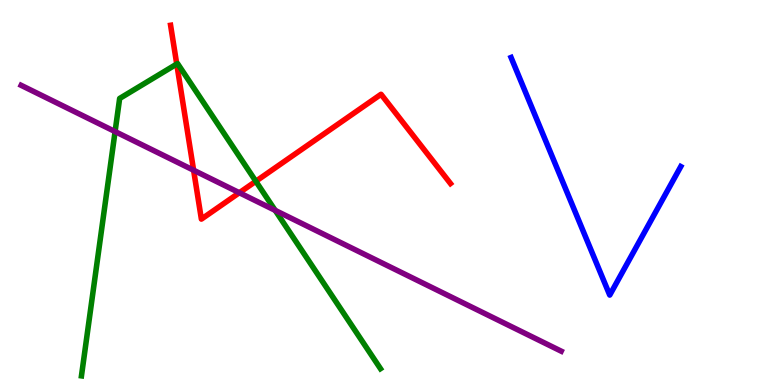[{'lines': ['blue', 'red'], 'intersections': []}, {'lines': ['green', 'red'], 'intersections': [{'x': 2.28, 'y': 8.34}, {'x': 3.3, 'y': 5.29}]}, {'lines': ['purple', 'red'], 'intersections': [{'x': 2.5, 'y': 5.58}, {'x': 3.09, 'y': 4.99}]}, {'lines': ['blue', 'green'], 'intersections': []}, {'lines': ['blue', 'purple'], 'intersections': []}, {'lines': ['green', 'purple'], 'intersections': [{'x': 1.49, 'y': 6.58}, {'x': 3.55, 'y': 4.54}]}]